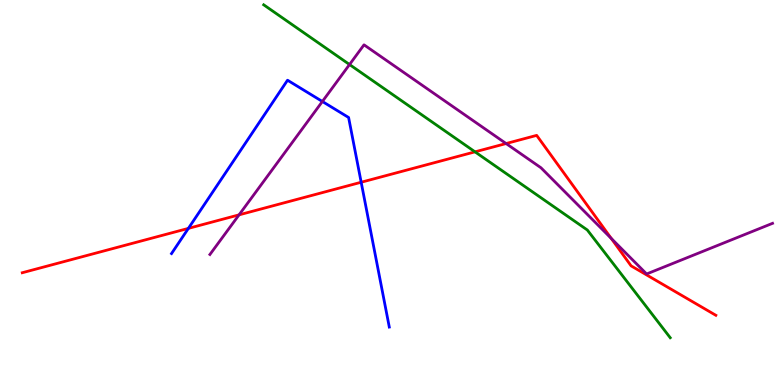[{'lines': ['blue', 'red'], 'intersections': [{'x': 2.43, 'y': 4.07}, {'x': 4.66, 'y': 5.27}]}, {'lines': ['green', 'red'], 'intersections': [{'x': 6.13, 'y': 6.06}]}, {'lines': ['purple', 'red'], 'intersections': [{'x': 3.08, 'y': 4.42}, {'x': 6.53, 'y': 6.27}, {'x': 7.89, 'y': 3.81}]}, {'lines': ['blue', 'green'], 'intersections': []}, {'lines': ['blue', 'purple'], 'intersections': [{'x': 4.16, 'y': 7.36}]}, {'lines': ['green', 'purple'], 'intersections': [{'x': 4.51, 'y': 8.32}]}]